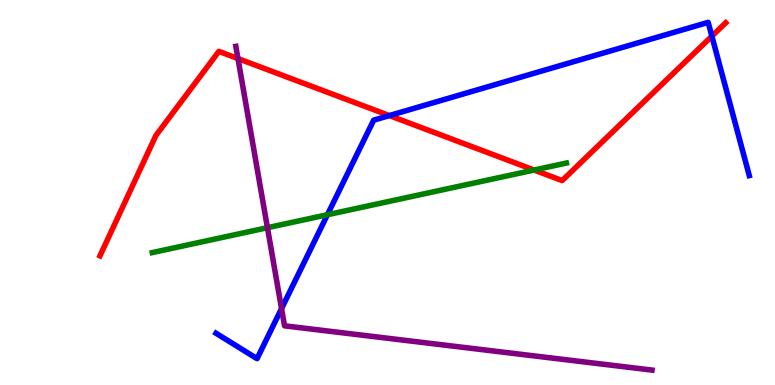[{'lines': ['blue', 'red'], 'intersections': [{'x': 5.02, 'y': 7.0}, {'x': 9.19, 'y': 9.06}]}, {'lines': ['green', 'red'], 'intersections': [{'x': 6.89, 'y': 5.58}]}, {'lines': ['purple', 'red'], 'intersections': [{'x': 3.07, 'y': 8.48}]}, {'lines': ['blue', 'green'], 'intersections': [{'x': 4.22, 'y': 4.42}]}, {'lines': ['blue', 'purple'], 'intersections': [{'x': 3.63, 'y': 1.98}]}, {'lines': ['green', 'purple'], 'intersections': [{'x': 3.45, 'y': 4.09}]}]